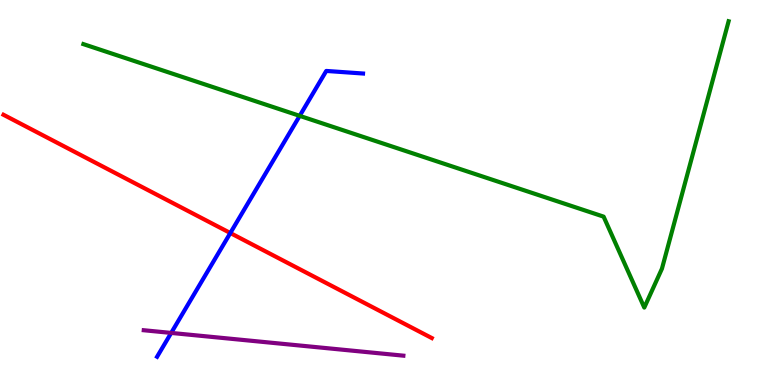[{'lines': ['blue', 'red'], 'intersections': [{'x': 2.97, 'y': 3.95}]}, {'lines': ['green', 'red'], 'intersections': []}, {'lines': ['purple', 'red'], 'intersections': []}, {'lines': ['blue', 'green'], 'intersections': [{'x': 3.87, 'y': 6.99}]}, {'lines': ['blue', 'purple'], 'intersections': [{'x': 2.21, 'y': 1.35}]}, {'lines': ['green', 'purple'], 'intersections': []}]